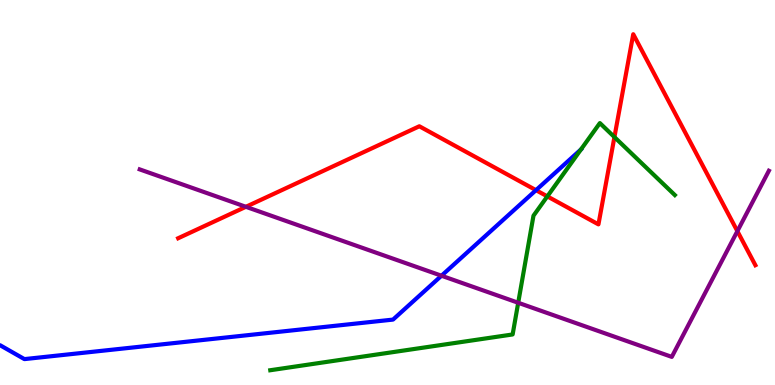[{'lines': ['blue', 'red'], 'intersections': [{'x': 6.92, 'y': 5.06}]}, {'lines': ['green', 'red'], 'intersections': [{'x': 7.06, 'y': 4.9}, {'x': 7.93, 'y': 6.44}]}, {'lines': ['purple', 'red'], 'intersections': [{'x': 3.17, 'y': 4.63}, {'x': 9.51, 'y': 4.0}]}, {'lines': ['blue', 'green'], 'intersections': [{'x': 7.5, 'y': 6.12}]}, {'lines': ['blue', 'purple'], 'intersections': [{'x': 5.7, 'y': 2.84}]}, {'lines': ['green', 'purple'], 'intersections': [{'x': 6.69, 'y': 2.14}]}]